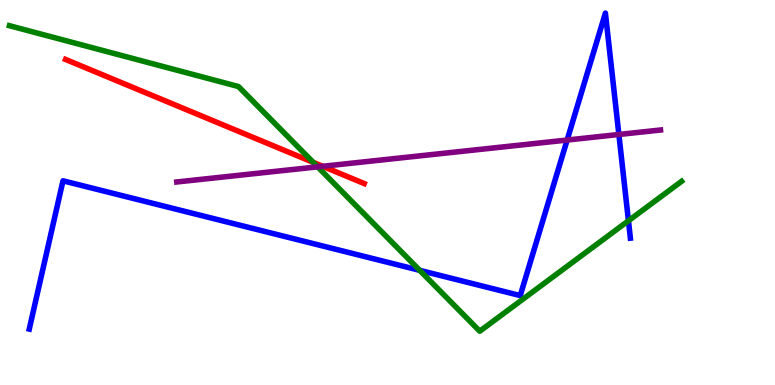[{'lines': ['blue', 'red'], 'intersections': []}, {'lines': ['green', 'red'], 'intersections': [{'x': 4.04, 'y': 5.78}]}, {'lines': ['purple', 'red'], 'intersections': [{'x': 4.16, 'y': 5.68}]}, {'lines': ['blue', 'green'], 'intersections': [{'x': 5.42, 'y': 2.98}, {'x': 8.11, 'y': 4.27}]}, {'lines': ['blue', 'purple'], 'intersections': [{'x': 7.32, 'y': 6.36}, {'x': 7.99, 'y': 6.51}]}, {'lines': ['green', 'purple'], 'intersections': [{'x': 4.1, 'y': 5.67}]}]